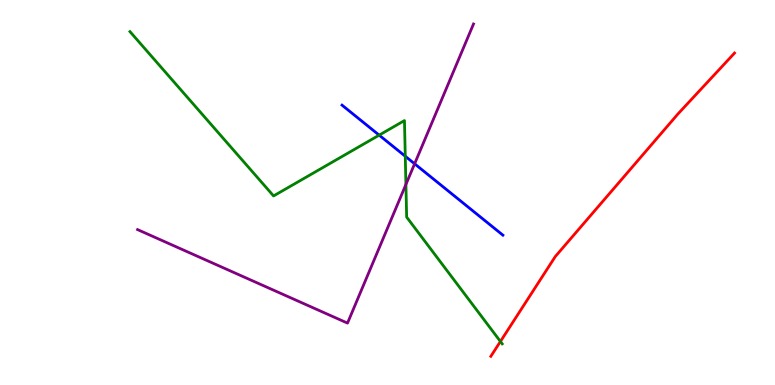[{'lines': ['blue', 'red'], 'intersections': []}, {'lines': ['green', 'red'], 'intersections': [{'x': 6.46, 'y': 1.13}]}, {'lines': ['purple', 'red'], 'intersections': []}, {'lines': ['blue', 'green'], 'intersections': [{'x': 4.89, 'y': 6.49}, {'x': 5.23, 'y': 5.94}]}, {'lines': ['blue', 'purple'], 'intersections': [{'x': 5.35, 'y': 5.75}]}, {'lines': ['green', 'purple'], 'intersections': [{'x': 5.24, 'y': 5.21}]}]